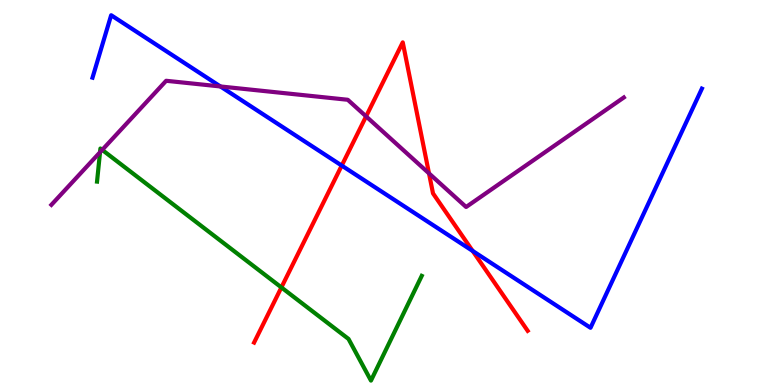[{'lines': ['blue', 'red'], 'intersections': [{'x': 4.41, 'y': 5.7}, {'x': 6.1, 'y': 3.48}]}, {'lines': ['green', 'red'], 'intersections': [{'x': 3.63, 'y': 2.53}]}, {'lines': ['purple', 'red'], 'intersections': [{'x': 4.72, 'y': 6.98}, {'x': 5.54, 'y': 5.5}]}, {'lines': ['blue', 'green'], 'intersections': []}, {'lines': ['blue', 'purple'], 'intersections': [{'x': 2.84, 'y': 7.75}]}, {'lines': ['green', 'purple'], 'intersections': [{'x': 1.29, 'y': 6.05}, {'x': 1.32, 'y': 6.11}]}]